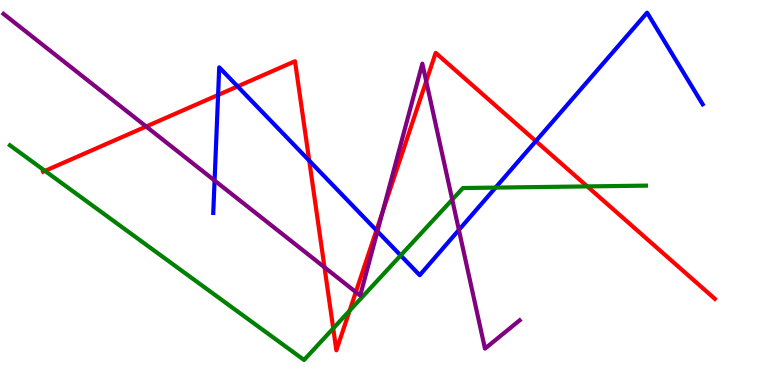[{'lines': ['blue', 'red'], 'intersections': [{'x': 2.81, 'y': 7.53}, {'x': 3.07, 'y': 7.76}, {'x': 3.99, 'y': 5.83}, {'x': 4.86, 'y': 4.02}, {'x': 6.91, 'y': 6.33}]}, {'lines': ['green', 'red'], 'intersections': [{'x': 0.58, 'y': 5.56}, {'x': 4.3, 'y': 1.47}, {'x': 4.51, 'y': 1.93}, {'x': 7.58, 'y': 5.16}]}, {'lines': ['purple', 'red'], 'intersections': [{'x': 1.89, 'y': 6.71}, {'x': 4.19, 'y': 3.06}, {'x': 4.59, 'y': 2.41}, {'x': 4.94, 'y': 4.51}, {'x': 5.5, 'y': 7.89}]}, {'lines': ['blue', 'green'], 'intersections': [{'x': 5.17, 'y': 3.37}, {'x': 6.39, 'y': 5.13}]}, {'lines': ['blue', 'purple'], 'intersections': [{'x': 2.77, 'y': 5.31}, {'x': 4.87, 'y': 3.99}, {'x': 5.92, 'y': 4.03}]}, {'lines': ['green', 'purple'], 'intersections': [{'x': 5.84, 'y': 4.81}]}]